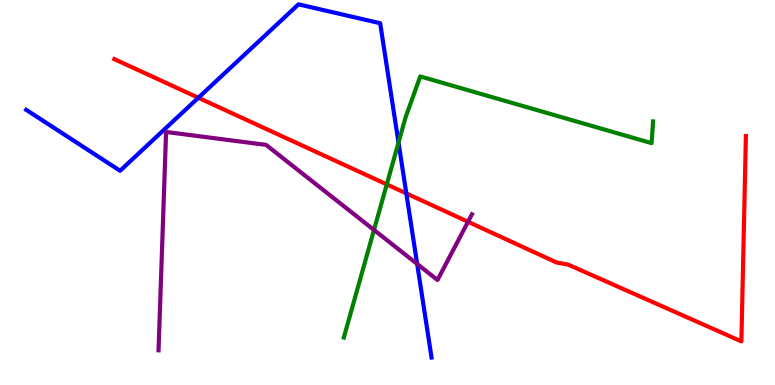[{'lines': ['blue', 'red'], 'intersections': [{'x': 2.56, 'y': 7.46}, {'x': 5.24, 'y': 4.98}]}, {'lines': ['green', 'red'], 'intersections': [{'x': 4.99, 'y': 5.21}]}, {'lines': ['purple', 'red'], 'intersections': [{'x': 6.04, 'y': 4.24}]}, {'lines': ['blue', 'green'], 'intersections': [{'x': 5.14, 'y': 6.3}]}, {'lines': ['blue', 'purple'], 'intersections': [{'x': 5.38, 'y': 3.14}]}, {'lines': ['green', 'purple'], 'intersections': [{'x': 4.83, 'y': 4.03}]}]